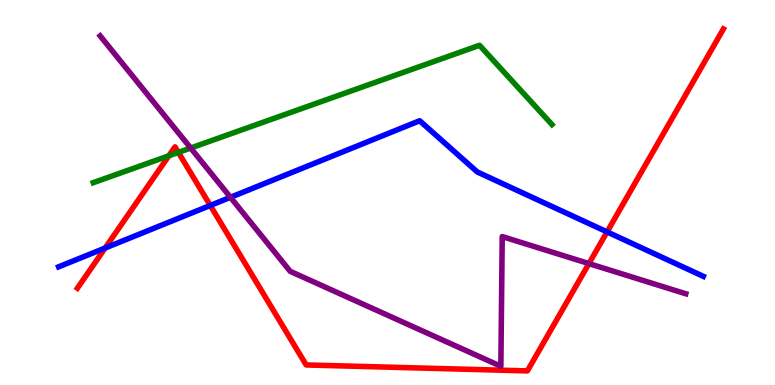[{'lines': ['blue', 'red'], 'intersections': [{'x': 1.36, 'y': 3.56}, {'x': 2.71, 'y': 4.66}, {'x': 7.83, 'y': 3.98}]}, {'lines': ['green', 'red'], 'intersections': [{'x': 2.18, 'y': 5.95}, {'x': 2.3, 'y': 6.04}]}, {'lines': ['purple', 'red'], 'intersections': [{'x': 7.6, 'y': 3.15}]}, {'lines': ['blue', 'green'], 'intersections': []}, {'lines': ['blue', 'purple'], 'intersections': [{'x': 2.97, 'y': 4.88}]}, {'lines': ['green', 'purple'], 'intersections': [{'x': 2.46, 'y': 6.16}]}]